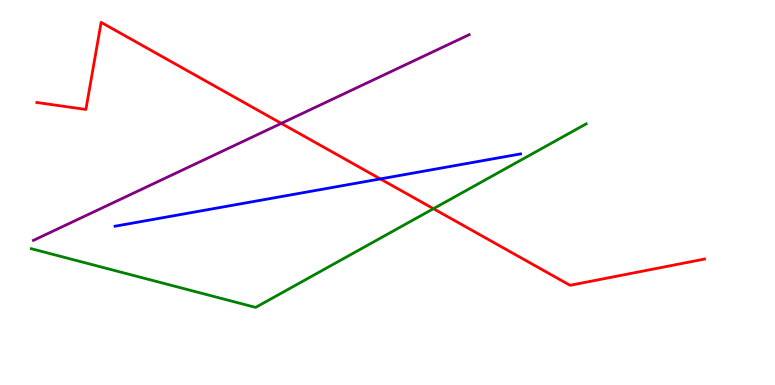[{'lines': ['blue', 'red'], 'intersections': [{'x': 4.91, 'y': 5.35}]}, {'lines': ['green', 'red'], 'intersections': [{'x': 5.59, 'y': 4.58}]}, {'lines': ['purple', 'red'], 'intersections': [{'x': 3.63, 'y': 6.8}]}, {'lines': ['blue', 'green'], 'intersections': []}, {'lines': ['blue', 'purple'], 'intersections': []}, {'lines': ['green', 'purple'], 'intersections': []}]